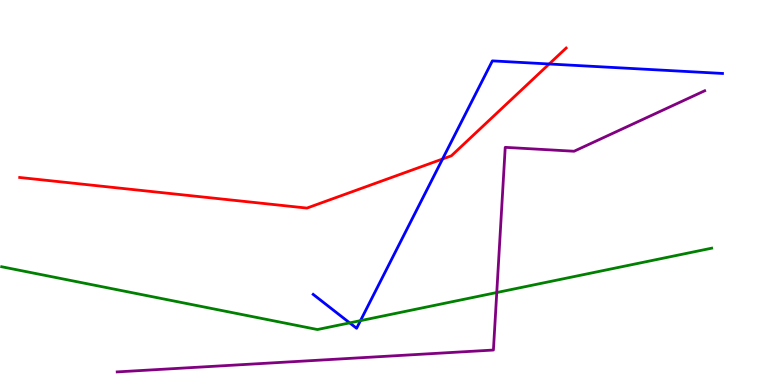[{'lines': ['blue', 'red'], 'intersections': [{'x': 5.71, 'y': 5.87}, {'x': 7.09, 'y': 8.34}]}, {'lines': ['green', 'red'], 'intersections': []}, {'lines': ['purple', 'red'], 'intersections': []}, {'lines': ['blue', 'green'], 'intersections': [{'x': 4.51, 'y': 1.61}, {'x': 4.65, 'y': 1.67}]}, {'lines': ['blue', 'purple'], 'intersections': []}, {'lines': ['green', 'purple'], 'intersections': [{'x': 6.41, 'y': 2.4}]}]